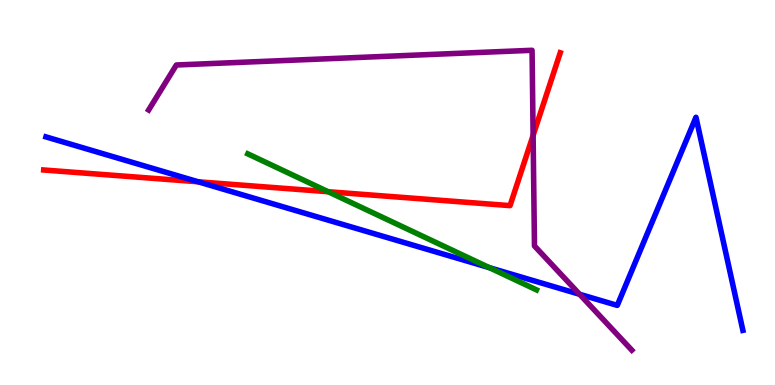[{'lines': ['blue', 'red'], 'intersections': [{'x': 2.56, 'y': 5.28}]}, {'lines': ['green', 'red'], 'intersections': [{'x': 4.23, 'y': 5.02}]}, {'lines': ['purple', 'red'], 'intersections': [{'x': 6.88, 'y': 6.48}]}, {'lines': ['blue', 'green'], 'intersections': [{'x': 6.31, 'y': 3.05}]}, {'lines': ['blue', 'purple'], 'intersections': [{'x': 7.48, 'y': 2.36}]}, {'lines': ['green', 'purple'], 'intersections': []}]